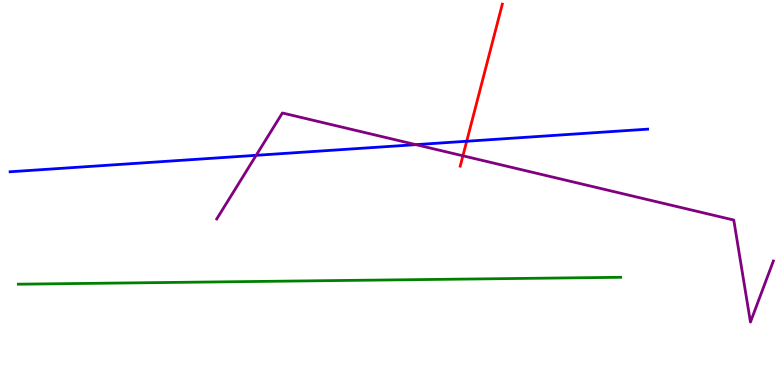[{'lines': ['blue', 'red'], 'intersections': [{'x': 6.02, 'y': 6.33}]}, {'lines': ['green', 'red'], 'intersections': []}, {'lines': ['purple', 'red'], 'intersections': [{'x': 5.97, 'y': 5.95}]}, {'lines': ['blue', 'green'], 'intersections': []}, {'lines': ['blue', 'purple'], 'intersections': [{'x': 3.31, 'y': 5.97}, {'x': 5.37, 'y': 6.24}]}, {'lines': ['green', 'purple'], 'intersections': []}]